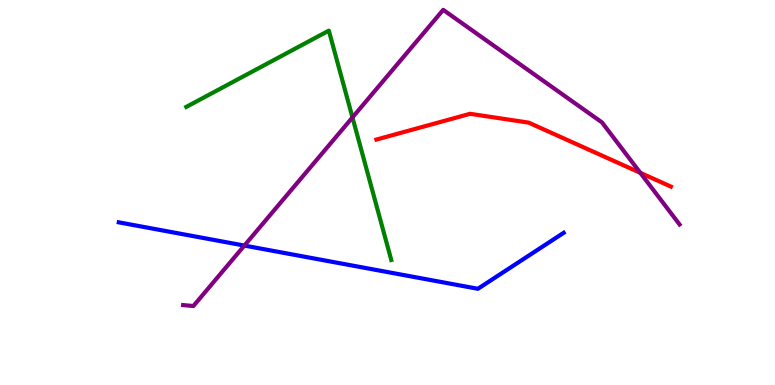[{'lines': ['blue', 'red'], 'intersections': []}, {'lines': ['green', 'red'], 'intersections': []}, {'lines': ['purple', 'red'], 'intersections': [{'x': 8.26, 'y': 5.51}]}, {'lines': ['blue', 'green'], 'intersections': []}, {'lines': ['blue', 'purple'], 'intersections': [{'x': 3.15, 'y': 3.62}]}, {'lines': ['green', 'purple'], 'intersections': [{'x': 4.55, 'y': 6.95}]}]